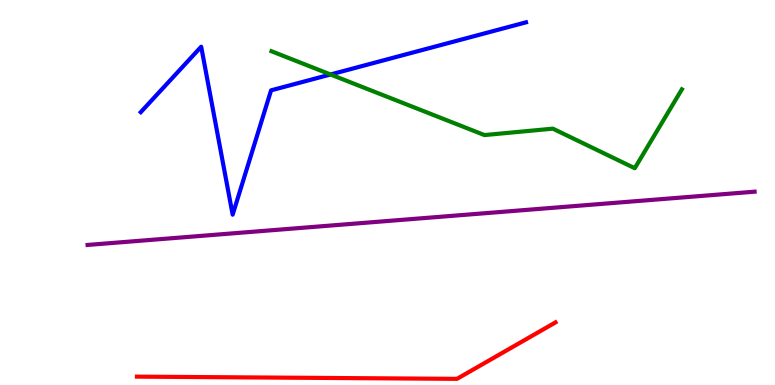[{'lines': ['blue', 'red'], 'intersections': []}, {'lines': ['green', 'red'], 'intersections': []}, {'lines': ['purple', 'red'], 'intersections': []}, {'lines': ['blue', 'green'], 'intersections': [{'x': 4.26, 'y': 8.07}]}, {'lines': ['blue', 'purple'], 'intersections': []}, {'lines': ['green', 'purple'], 'intersections': []}]